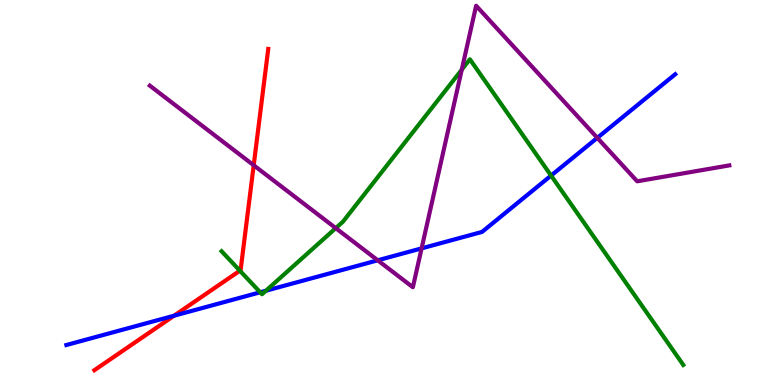[{'lines': ['blue', 'red'], 'intersections': [{'x': 2.25, 'y': 1.8}]}, {'lines': ['green', 'red'], 'intersections': [{'x': 3.1, 'y': 2.97}]}, {'lines': ['purple', 'red'], 'intersections': [{'x': 3.27, 'y': 5.71}]}, {'lines': ['blue', 'green'], 'intersections': [{'x': 3.36, 'y': 2.41}, {'x': 3.43, 'y': 2.45}, {'x': 7.11, 'y': 5.44}]}, {'lines': ['blue', 'purple'], 'intersections': [{'x': 4.87, 'y': 3.24}, {'x': 5.44, 'y': 3.55}, {'x': 7.71, 'y': 6.42}]}, {'lines': ['green', 'purple'], 'intersections': [{'x': 4.33, 'y': 4.07}, {'x': 5.96, 'y': 8.19}]}]